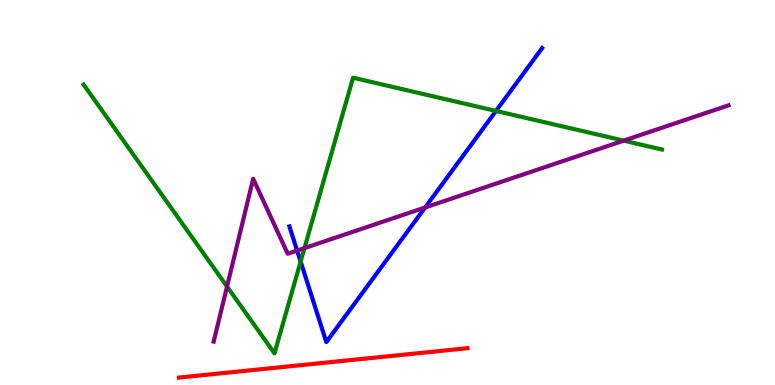[{'lines': ['blue', 'red'], 'intersections': []}, {'lines': ['green', 'red'], 'intersections': []}, {'lines': ['purple', 'red'], 'intersections': []}, {'lines': ['blue', 'green'], 'intersections': [{'x': 3.88, 'y': 3.21}, {'x': 6.4, 'y': 7.12}]}, {'lines': ['blue', 'purple'], 'intersections': [{'x': 3.83, 'y': 3.49}, {'x': 5.49, 'y': 4.61}]}, {'lines': ['green', 'purple'], 'intersections': [{'x': 2.93, 'y': 2.56}, {'x': 3.93, 'y': 3.56}, {'x': 8.05, 'y': 6.35}]}]